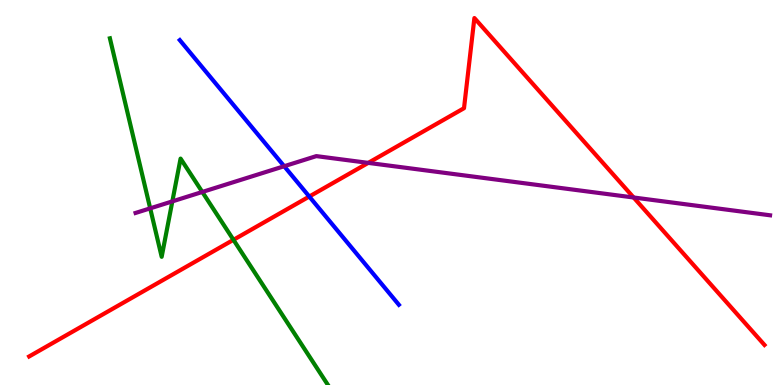[{'lines': ['blue', 'red'], 'intersections': [{'x': 3.99, 'y': 4.9}]}, {'lines': ['green', 'red'], 'intersections': [{'x': 3.01, 'y': 3.77}]}, {'lines': ['purple', 'red'], 'intersections': [{'x': 4.75, 'y': 5.77}, {'x': 8.18, 'y': 4.87}]}, {'lines': ['blue', 'green'], 'intersections': []}, {'lines': ['blue', 'purple'], 'intersections': [{'x': 3.67, 'y': 5.68}]}, {'lines': ['green', 'purple'], 'intersections': [{'x': 1.94, 'y': 4.59}, {'x': 2.22, 'y': 4.77}, {'x': 2.61, 'y': 5.01}]}]